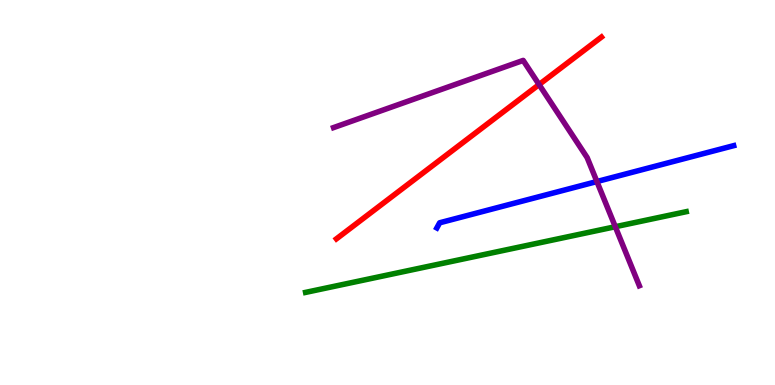[{'lines': ['blue', 'red'], 'intersections': []}, {'lines': ['green', 'red'], 'intersections': []}, {'lines': ['purple', 'red'], 'intersections': [{'x': 6.96, 'y': 7.8}]}, {'lines': ['blue', 'green'], 'intersections': []}, {'lines': ['blue', 'purple'], 'intersections': [{'x': 7.7, 'y': 5.28}]}, {'lines': ['green', 'purple'], 'intersections': [{'x': 7.94, 'y': 4.11}]}]